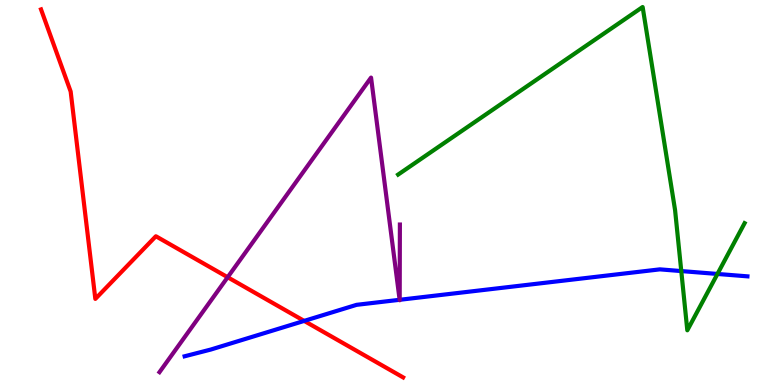[{'lines': ['blue', 'red'], 'intersections': [{'x': 3.92, 'y': 1.66}]}, {'lines': ['green', 'red'], 'intersections': []}, {'lines': ['purple', 'red'], 'intersections': [{'x': 2.94, 'y': 2.8}]}, {'lines': ['blue', 'green'], 'intersections': [{'x': 8.79, 'y': 2.96}, {'x': 9.26, 'y': 2.88}]}, {'lines': ['blue', 'purple'], 'intersections': [{'x': 5.16, 'y': 2.21}, {'x': 5.16, 'y': 2.21}]}, {'lines': ['green', 'purple'], 'intersections': []}]